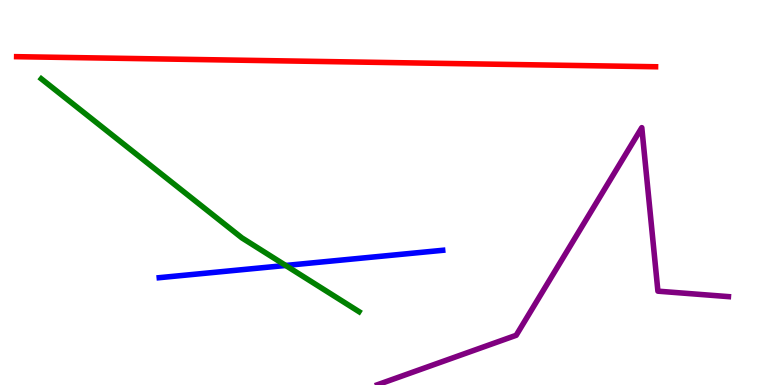[{'lines': ['blue', 'red'], 'intersections': []}, {'lines': ['green', 'red'], 'intersections': []}, {'lines': ['purple', 'red'], 'intersections': []}, {'lines': ['blue', 'green'], 'intersections': [{'x': 3.69, 'y': 3.1}]}, {'lines': ['blue', 'purple'], 'intersections': []}, {'lines': ['green', 'purple'], 'intersections': []}]